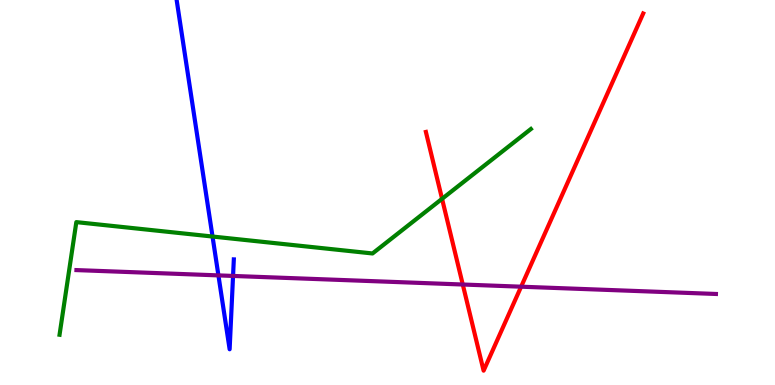[{'lines': ['blue', 'red'], 'intersections': []}, {'lines': ['green', 'red'], 'intersections': [{'x': 5.7, 'y': 4.84}]}, {'lines': ['purple', 'red'], 'intersections': [{'x': 5.97, 'y': 2.61}, {'x': 6.72, 'y': 2.55}]}, {'lines': ['blue', 'green'], 'intersections': [{'x': 2.74, 'y': 3.86}]}, {'lines': ['blue', 'purple'], 'intersections': [{'x': 2.82, 'y': 2.85}, {'x': 3.01, 'y': 2.83}]}, {'lines': ['green', 'purple'], 'intersections': []}]